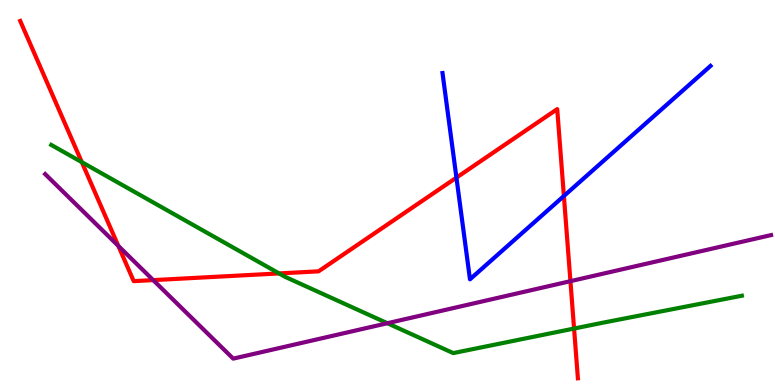[{'lines': ['blue', 'red'], 'intersections': [{'x': 5.89, 'y': 5.39}, {'x': 7.28, 'y': 4.91}]}, {'lines': ['green', 'red'], 'intersections': [{'x': 1.06, 'y': 5.79}, {'x': 3.6, 'y': 2.9}, {'x': 7.41, 'y': 1.47}]}, {'lines': ['purple', 'red'], 'intersections': [{'x': 1.53, 'y': 3.61}, {'x': 1.98, 'y': 2.72}, {'x': 7.36, 'y': 2.7}]}, {'lines': ['blue', 'green'], 'intersections': []}, {'lines': ['blue', 'purple'], 'intersections': []}, {'lines': ['green', 'purple'], 'intersections': [{'x': 5.0, 'y': 1.6}]}]